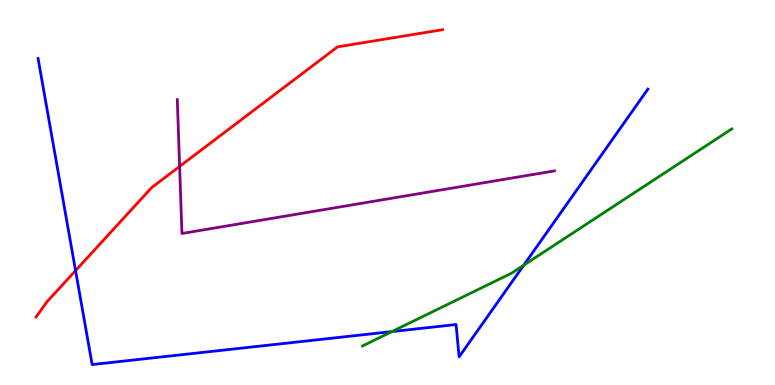[{'lines': ['blue', 'red'], 'intersections': [{'x': 0.975, 'y': 2.97}]}, {'lines': ['green', 'red'], 'intersections': []}, {'lines': ['purple', 'red'], 'intersections': [{'x': 2.32, 'y': 5.68}]}, {'lines': ['blue', 'green'], 'intersections': [{'x': 5.06, 'y': 1.39}, {'x': 6.76, 'y': 3.11}]}, {'lines': ['blue', 'purple'], 'intersections': []}, {'lines': ['green', 'purple'], 'intersections': []}]